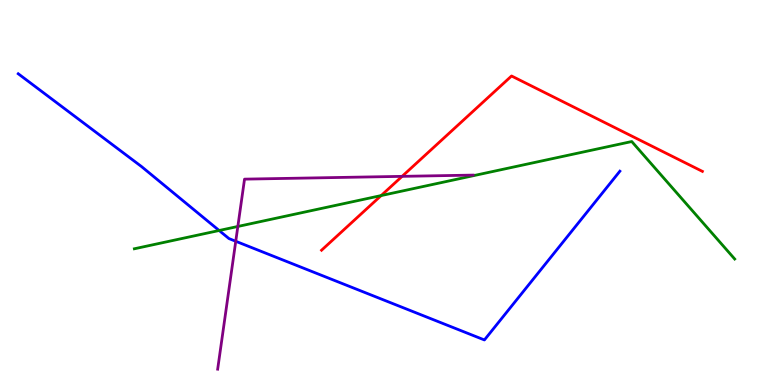[{'lines': ['blue', 'red'], 'intersections': []}, {'lines': ['green', 'red'], 'intersections': [{'x': 4.92, 'y': 4.92}]}, {'lines': ['purple', 'red'], 'intersections': [{'x': 5.19, 'y': 5.42}]}, {'lines': ['blue', 'green'], 'intersections': [{'x': 2.83, 'y': 4.01}]}, {'lines': ['blue', 'purple'], 'intersections': [{'x': 3.04, 'y': 3.73}]}, {'lines': ['green', 'purple'], 'intersections': [{'x': 3.07, 'y': 4.12}]}]